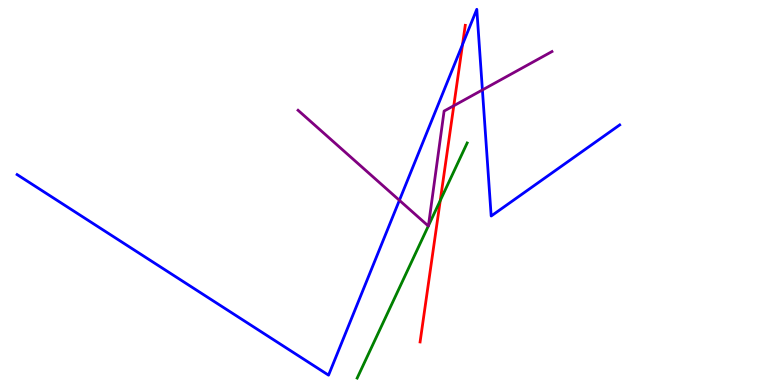[{'lines': ['blue', 'red'], 'intersections': [{'x': 5.97, 'y': 8.84}]}, {'lines': ['green', 'red'], 'intersections': [{'x': 5.68, 'y': 4.79}]}, {'lines': ['purple', 'red'], 'intersections': [{'x': 5.86, 'y': 7.25}]}, {'lines': ['blue', 'green'], 'intersections': []}, {'lines': ['blue', 'purple'], 'intersections': [{'x': 5.15, 'y': 4.8}, {'x': 6.22, 'y': 7.66}]}, {'lines': ['green', 'purple'], 'intersections': [{'x': 5.53, 'y': 4.13}, {'x': 5.53, 'y': 4.14}]}]